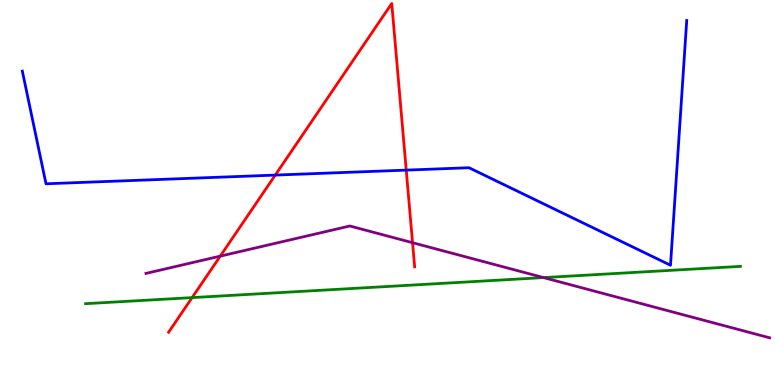[{'lines': ['blue', 'red'], 'intersections': [{'x': 3.55, 'y': 5.45}, {'x': 5.24, 'y': 5.58}]}, {'lines': ['green', 'red'], 'intersections': [{'x': 2.48, 'y': 2.27}]}, {'lines': ['purple', 'red'], 'intersections': [{'x': 2.84, 'y': 3.35}, {'x': 5.32, 'y': 3.7}]}, {'lines': ['blue', 'green'], 'intersections': []}, {'lines': ['blue', 'purple'], 'intersections': []}, {'lines': ['green', 'purple'], 'intersections': [{'x': 7.01, 'y': 2.79}]}]